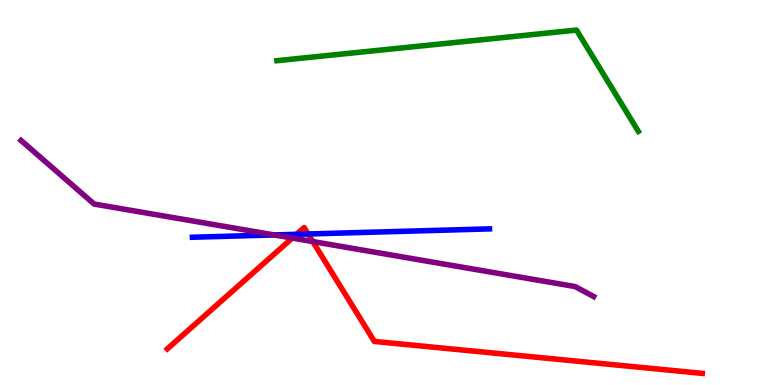[{'lines': ['blue', 'red'], 'intersections': [{'x': 3.83, 'y': 3.91}, {'x': 3.98, 'y': 3.92}]}, {'lines': ['green', 'red'], 'intersections': []}, {'lines': ['purple', 'red'], 'intersections': [{'x': 3.77, 'y': 3.82}, {'x': 4.04, 'y': 3.73}]}, {'lines': ['blue', 'green'], 'intersections': []}, {'lines': ['blue', 'purple'], 'intersections': [{'x': 3.54, 'y': 3.9}]}, {'lines': ['green', 'purple'], 'intersections': []}]